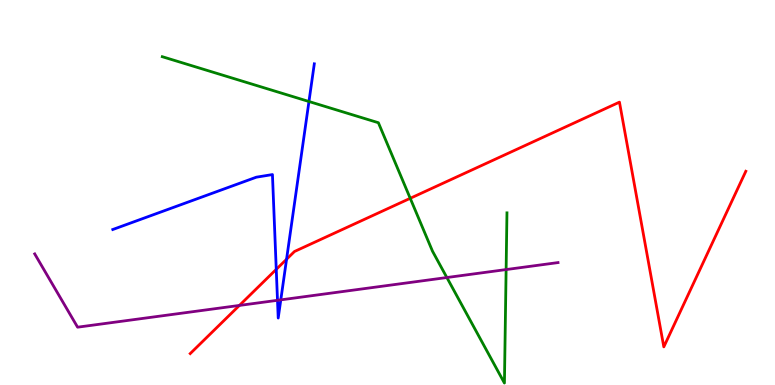[{'lines': ['blue', 'red'], 'intersections': [{'x': 3.56, 'y': 3.0}, {'x': 3.7, 'y': 3.27}]}, {'lines': ['green', 'red'], 'intersections': [{'x': 5.29, 'y': 4.85}]}, {'lines': ['purple', 'red'], 'intersections': [{'x': 3.09, 'y': 2.07}]}, {'lines': ['blue', 'green'], 'intersections': [{'x': 3.99, 'y': 7.36}]}, {'lines': ['blue', 'purple'], 'intersections': [{'x': 3.58, 'y': 2.2}, {'x': 3.62, 'y': 2.21}]}, {'lines': ['green', 'purple'], 'intersections': [{'x': 5.77, 'y': 2.79}, {'x': 6.53, 'y': 3.0}]}]